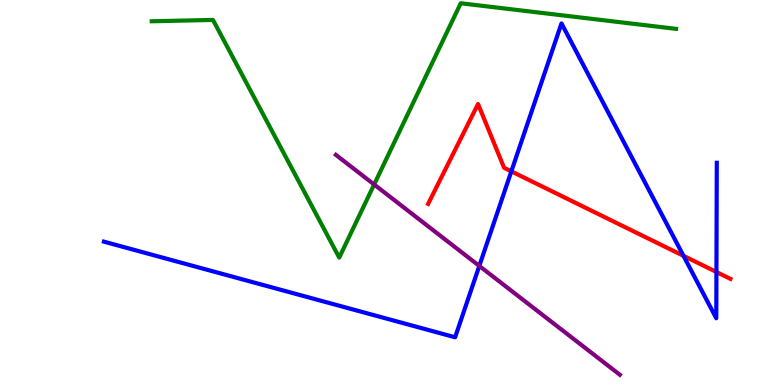[{'lines': ['blue', 'red'], 'intersections': [{'x': 6.6, 'y': 5.55}, {'x': 8.82, 'y': 3.35}, {'x': 9.24, 'y': 2.94}]}, {'lines': ['green', 'red'], 'intersections': []}, {'lines': ['purple', 'red'], 'intersections': []}, {'lines': ['blue', 'green'], 'intersections': []}, {'lines': ['blue', 'purple'], 'intersections': [{'x': 6.18, 'y': 3.09}]}, {'lines': ['green', 'purple'], 'intersections': [{'x': 4.83, 'y': 5.21}]}]